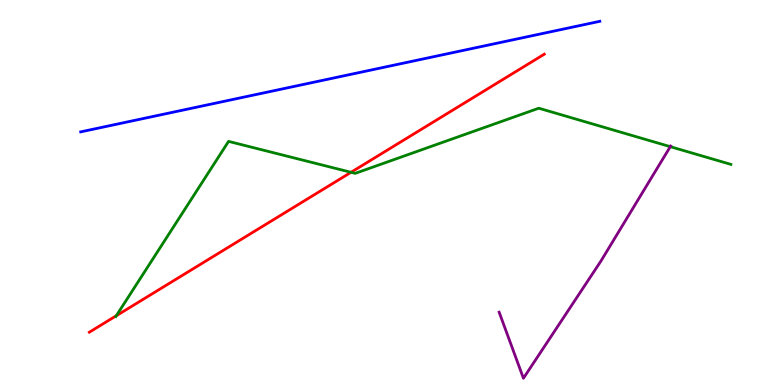[{'lines': ['blue', 'red'], 'intersections': []}, {'lines': ['green', 'red'], 'intersections': [{'x': 1.5, 'y': 1.8}, {'x': 4.53, 'y': 5.52}]}, {'lines': ['purple', 'red'], 'intersections': []}, {'lines': ['blue', 'green'], 'intersections': []}, {'lines': ['blue', 'purple'], 'intersections': []}, {'lines': ['green', 'purple'], 'intersections': [{'x': 8.65, 'y': 6.19}]}]